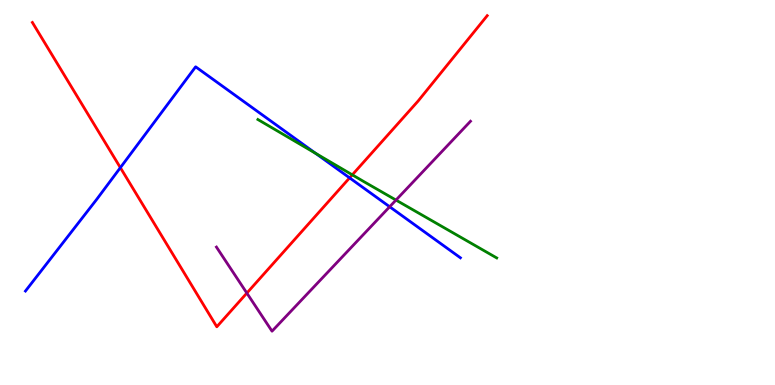[{'lines': ['blue', 'red'], 'intersections': [{'x': 1.55, 'y': 5.65}, {'x': 4.51, 'y': 5.38}]}, {'lines': ['green', 'red'], 'intersections': [{'x': 4.55, 'y': 5.46}]}, {'lines': ['purple', 'red'], 'intersections': [{'x': 3.19, 'y': 2.39}]}, {'lines': ['blue', 'green'], 'intersections': [{'x': 4.07, 'y': 6.02}]}, {'lines': ['blue', 'purple'], 'intersections': [{'x': 5.03, 'y': 4.63}]}, {'lines': ['green', 'purple'], 'intersections': [{'x': 5.11, 'y': 4.8}]}]